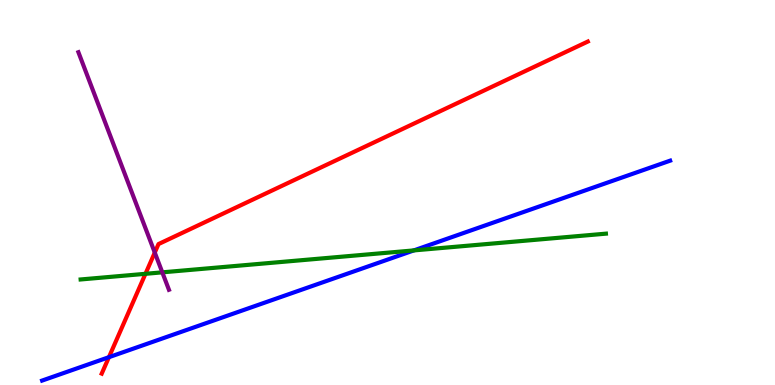[{'lines': ['blue', 'red'], 'intersections': [{'x': 1.41, 'y': 0.723}]}, {'lines': ['green', 'red'], 'intersections': [{'x': 1.88, 'y': 2.89}]}, {'lines': ['purple', 'red'], 'intersections': [{'x': 2.0, 'y': 3.44}]}, {'lines': ['blue', 'green'], 'intersections': [{'x': 5.34, 'y': 3.5}]}, {'lines': ['blue', 'purple'], 'intersections': []}, {'lines': ['green', 'purple'], 'intersections': [{'x': 2.09, 'y': 2.93}]}]